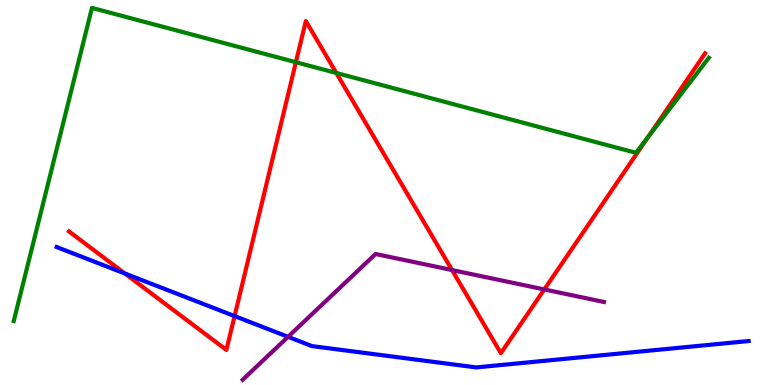[{'lines': ['blue', 'red'], 'intersections': [{'x': 1.61, 'y': 2.9}, {'x': 3.03, 'y': 1.79}]}, {'lines': ['green', 'red'], 'intersections': [{'x': 3.82, 'y': 8.38}, {'x': 4.34, 'y': 8.1}, {'x': 8.37, 'y': 6.45}]}, {'lines': ['purple', 'red'], 'intersections': [{'x': 5.83, 'y': 2.99}, {'x': 7.02, 'y': 2.48}]}, {'lines': ['blue', 'green'], 'intersections': []}, {'lines': ['blue', 'purple'], 'intersections': [{'x': 3.72, 'y': 1.25}]}, {'lines': ['green', 'purple'], 'intersections': []}]